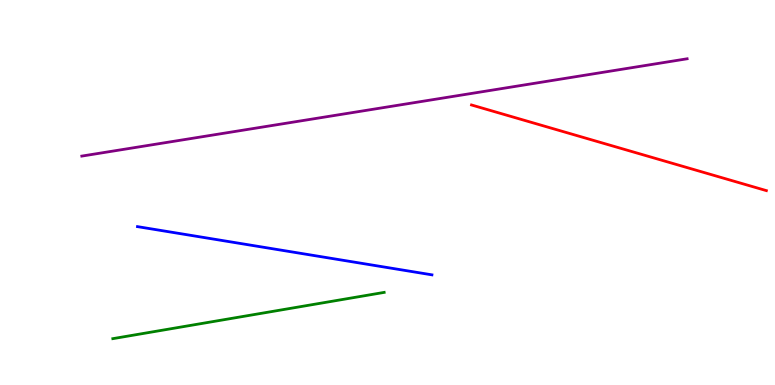[{'lines': ['blue', 'red'], 'intersections': []}, {'lines': ['green', 'red'], 'intersections': []}, {'lines': ['purple', 'red'], 'intersections': []}, {'lines': ['blue', 'green'], 'intersections': []}, {'lines': ['blue', 'purple'], 'intersections': []}, {'lines': ['green', 'purple'], 'intersections': []}]